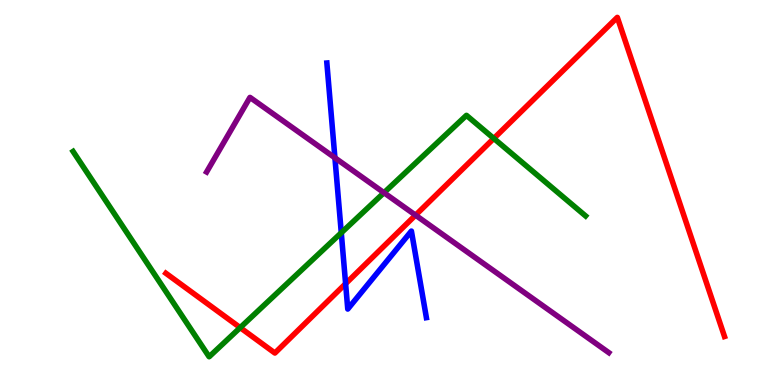[{'lines': ['blue', 'red'], 'intersections': [{'x': 4.46, 'y': 2.63}]}, {'lines': ['green', 'red'], 'intersections': [{'x': 3.1, 'y': 1.49}, {'x': 6.37, 'y': 6.4}]}, {'lines': ['purple', 'red'], 'intersections': [{'x': 5.36, 'y': 4.41}]}, {'lines': ['blue', 'green'], 'intersections': [{'x': 4.4, 'y': 3.95}]}, {'lines': ['blue', 'purple'], 'intersections': [{'x': 4.32, 'y': 5.9}]}, {'lines': ['green', 'purple'], 'intersections': [{'x': 4.95, 'y': 4.99}]}]